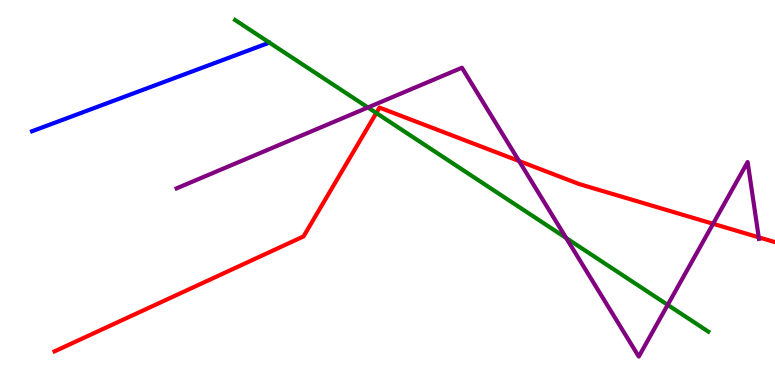[{'lines': ['blue', 'red'], 'intersections': []}, {'lines': ['green', 'red'], 'intersections': [{'x': 4.86, 'y': 7.07}]}, {'lines': ['purple', 'red'], 'intersections': [{'x': 6.7, 'y': 5.82}, {'x': 9.2, 'y': 4.19}, {'x': 9.79, 'y': 3.84}]}, {'lines': ['blue', 'green'], 'intersections': []}, {'lines': ['blue', 'purple'], 'intersections': []}, {'lines': ['green', 'purple'], 'intersections': [{'x': 4.75, 'y': 7.21}, {'x': 7.31, 'y': 3.82}, {'x': 8.62, 'y': 2.08}]}]